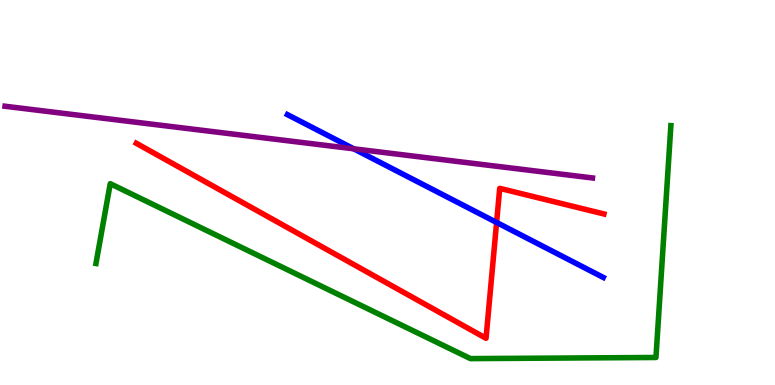[{'lines': ['blue', 'red'], 'intersections': [{'x': 6.41, 'y': 4.22}]}, {'lines': ['green', 'red'], 'intersections': []}, {'lines': ['purple', 'red'], 'intersections': []}, {'lines': ['blue', 'green'], 'intersections': []}, {'lines': ['blue', 'purple'], 'intersections': [{'x': 4.56, 'y': 6.13}]}, {'lines': ['green', 'purple'], 'intersections': []}]